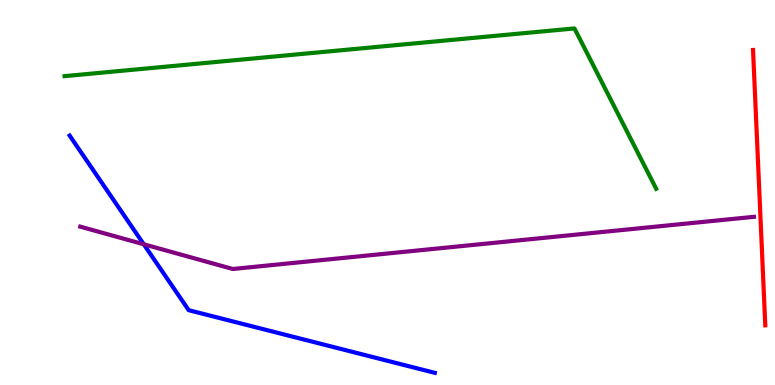[{'lines': ['blue', 'red'], 'intersections': []}, {'lines': ['green', 'red'], 'intersections': []}, {'lines': ['purple', 'red'], 'intersections': []}, {'lines': ['blue', 'green'], 'intersections': []}, {'lines': ['blue', 'purple'], 'intersections': [{'x': 1.86, 'y': 3.66}]}, {'lines': ['green', 'purple'], 'intersections': []}]